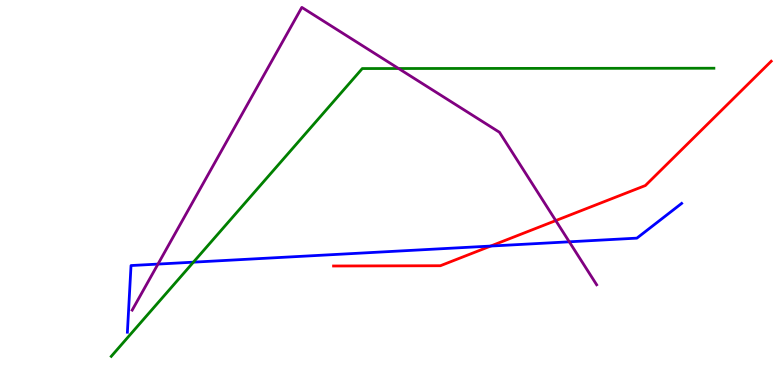[{'lines': ['blue', 'red'], 'intersections': [{'x': 6.33, 'y': 3.61}]}, {'lines': ['green', 'red'], 'intersections': []}, {'lines': ['purple', 'red'], 'intersections': [{'x': 7.17, 'y': 4.27}]}, {'lines': ['blue', 'green'], 'intersections': [{'x': 2.5, 'y': 3.19}]}, {'lines': ['blue', 'purple'], 'intersections': [{'x': 2.04, 'y': 3.14}, {'x': 7.35, 'y': 3.72}]}, {'lines': ['green', 'purple'], 'intersections': [{'x': 5.14, 'y': 8.22}]}]